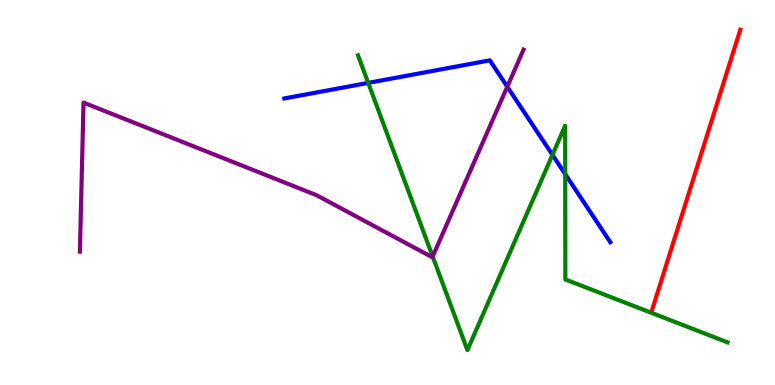[{'lines': ['blue', 'red'], 'intersections': []}, {'lines': ['green', 'red'], 'intersections': []}, {'lines': ['purple', 'red'], 'intersections': []}, {'lines': ['blue', 'green'], 'intersections': [{'x': 4.75, 'y': 7.85}, {'x': 7.13, 'y': 5.98}, {'x': 7.29, 'y': 5.48}]}, {'lines': ['blue', 'purple'], 'intersections': [{'x': 6.55, 'y': 7.75}]}, {'lines': ['green', 'purple'], 'intersections': [{'x': 5.58, 'y': 3.34}]}]